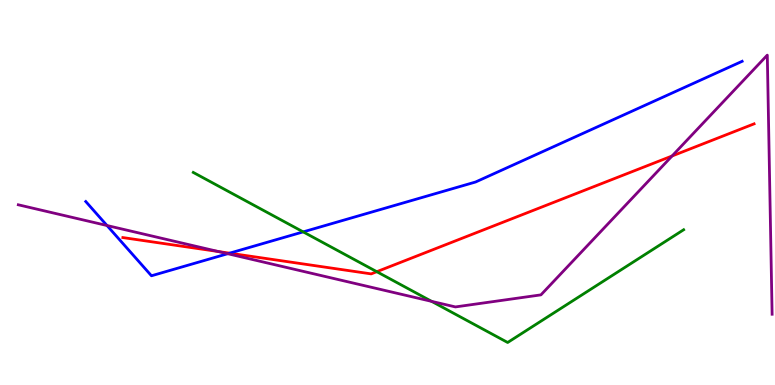[{'lines': ['blue', 'red'], 'intersections': [{'x': 2.96, 'y': 3.42}]}, {'lines': ['green', 'red'], 'intersections': [{'x': 4.86, 'y': 2.94}]}, {'lines': ['purple', 'red'], 'intersections': [{'x': 2.82, 'y': 3.47}, {'x': 8.67, 'y': 5.95}]}, {'lines': ['blue', 'green'], 'intersections': [{'x': 3.91, 'y': 3.98}]}, {'lines': ['blue', 'purple'], 'intersections': [{'x': 1.38, 'y': 4.14}, {'x': 2.94, 'y': 3.41}]}, {'lines': ['green', 'purple'], 'intersections': [{'x': 5.57, 'y': 2.17}]}]